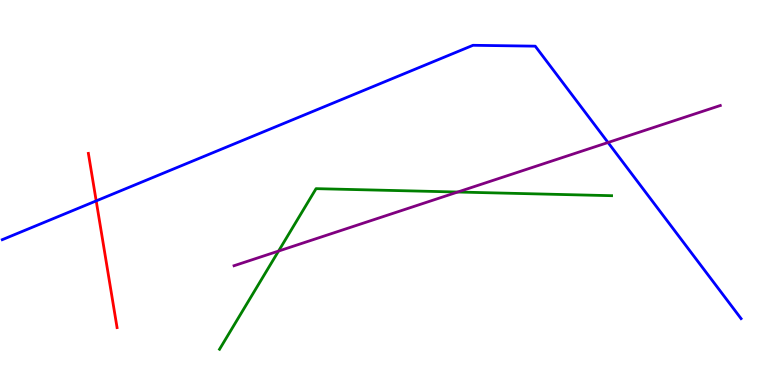[{'lines': ['blue', 'red'], 'intersections': [{'x': 1.24, 'y': 4.78}]}, {'lines': ['green', 'red'], 'intersections': []}, {'lines': ['purple', 'red'], 'intersections': []}, {'lines': ['blue', 'green'], 'intersections': []}, {'lines': ['blue', 'purple'], 'intersections': [{'x': 7.85, 'y': 6.3}]}, {'lines': ['green', 'purple'], 'intersections': [{'x': 3.59, 'y': 3.48}, {'x': 5.91, 'y': 5.01}]}]